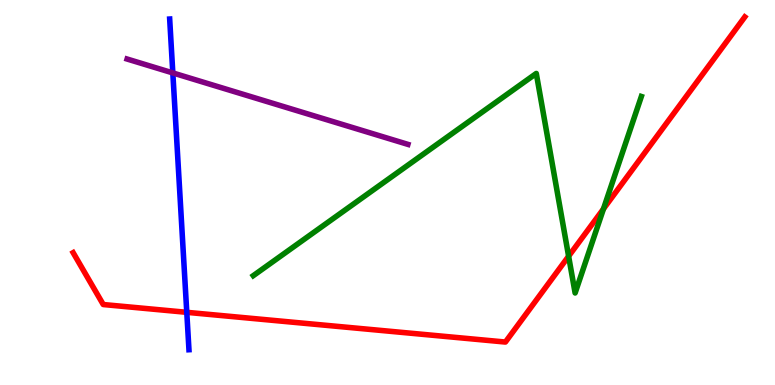[{'lines': ['blue', 'red'], 'intersections': [{'x': 2.41, 'y': 1.89}]}, {'lines': ['green', 'red'], 'intersections': [{'x': 7.34, 'y': 3.34}, {'x': 7.79, 'y': 4.57}]}, {'lines': ['purple', 'red'], 'intersections': []}, {'lines': ['blue', 'green'], 'intersections': []}, {'lines': ['blue', 'purple'], 'intersections': [{'x': 2.23, 'y': 8.11}]}, {'lines': ['green', 'purple'], 'intersections': []}]